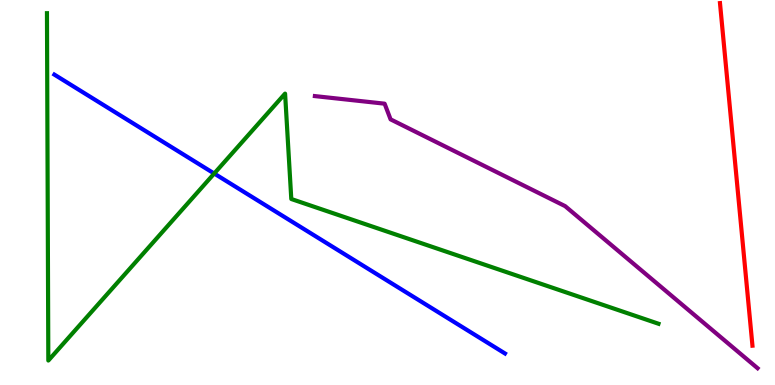[{'lines': ['blue', 'red'], 'intersections': []}, {'lines': ['green', 'red'], 'intersections': []}, {'lines': ['purple', 'red'], 'intersections': []}, {'lines': ['blue', 'green'], 'intersections': [{'x': 2.76, 'y': 5.49}]}, {'lines': ['blue', 'purple'], 'intersections': []}, {'lines': ['green', 'purple'], 'intersections': []}]